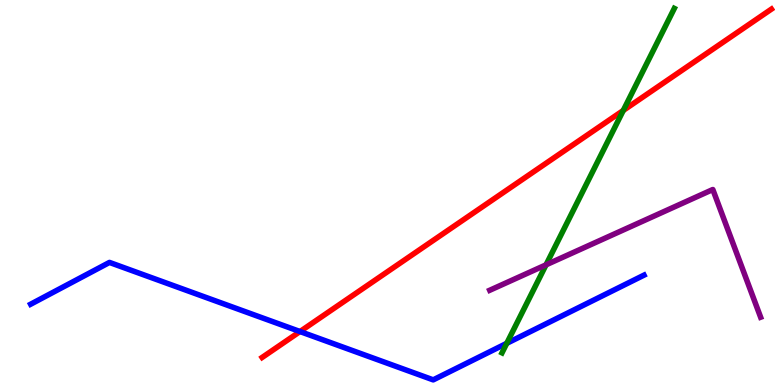[{'lines': ['blue', 'red'], 'intersections': [{'x': 3.87, 'y': 1.39}]}, {'lines': ['green', 'red'], 'intersections': [{'x': 8.04, 'y': 7.13}]}, {'lines': ['purple', 'red'], 'intersections': []}, {'lines': ['blue', 'green'], 'intersections': [{'x': 6.54, 'y': 1.08}]}, {'lines': ['blue', 'purple'], 'intersections': []}, {'lines': ['green', 'purple'], 'intersections': [{'x': 7.05, 'y': 3.12}]}]